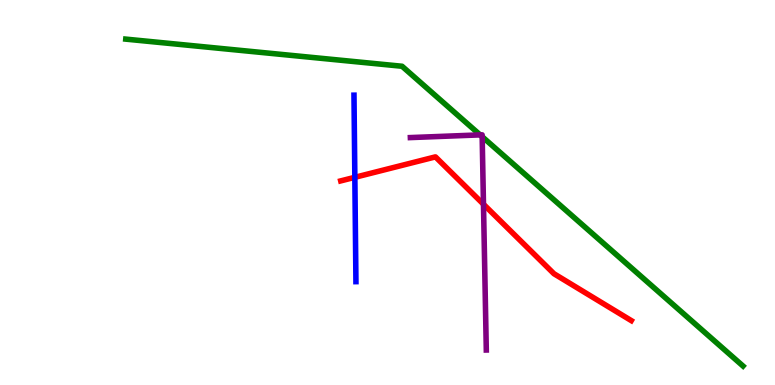[{'lines': ['blue', 'red'], 'intersections': [{'x': 4.58, 'y': 5.39}]}, {'lines': ['green', 'red'], 'intersections': []}, {'lines': ['purple', 'red'], 'intersections': [{'x': 6.24, 'y': 4.7}]}, {'lines': ['blue', 'green'], 'intersections': []}, {'lines': ['blue', 'purple'], 'intersections': []}, {'lines': ['green', 'purple'], 'intersections': [{'x': 6.19, 'y': 6.5}, {'x': 6.22, 'y': 6.45}]}]